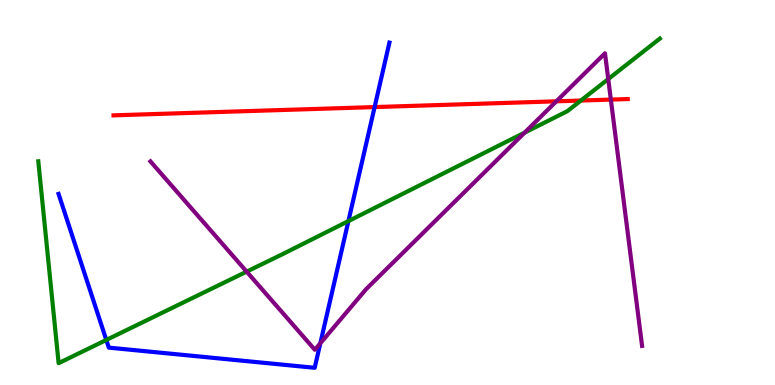[{'lines': ['blue', 'red'], 'intersections': [{'x': 4.83, 'y': 7.22}]}, {'lines': ['green', 'red'], 'intersections': [{'x': 7.5, 'y': 7.39}]}, {'lines': ['purple', 'red'], 'intersections': [{'x': 7.18, 'y': 7.37}, {'x': 7.88, 'y': 7.41}]}, {'lines': ['blue', 'green'], 'intersections': [{'x': 1.37, 'y': 1.17}, {'x': 4.5, 'y': 4.26}]}, {'lines': ['blue', 'purple'], 'intersections': [{'x': 4.13, 'y': 1.08}]}, {'lines': ['green', 'purple'], 'intersections': [{'x': 3.18, 'y': 2.94}, {'x': 6.77, 'y': 6.56}, {'x': 7.85, 'y': 7.95}]}]